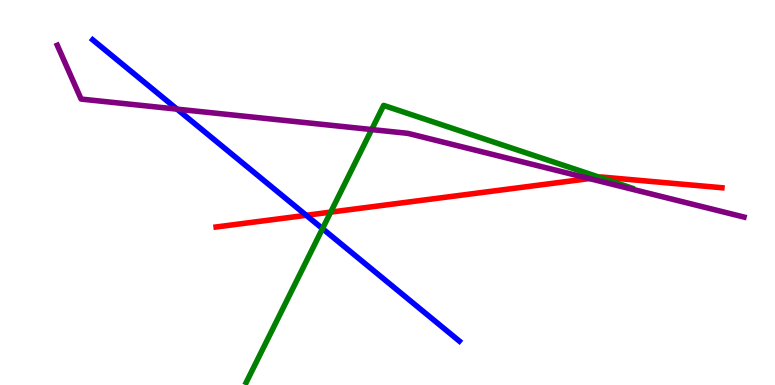[{'lines': ['blue', 'red'], 'intersections': [{'x': 3.95, 'y': 4.41}]}, {'lines': ['green', 'red'], 'intersections': [{'x': 4.27, 'y': 4.49}, {'x': 7.73, 'y': 5.4}]}, {'lines': ['purple', 'red'], 'intersections': [{'x': 7.61, 'y': 5.36}]}, {'lines': ['blue', 'green'], 'intersections': [{'x': 4.16, 'y': 4.06}]}, {'lines': ['blue', 'purple'], 'intersections': [{'x': 2.28, 'y': 7.17}]}, {'lines': ['green', 'purple'], 'intersections': [{'x': 4.8, 'y': 6.63}]}]